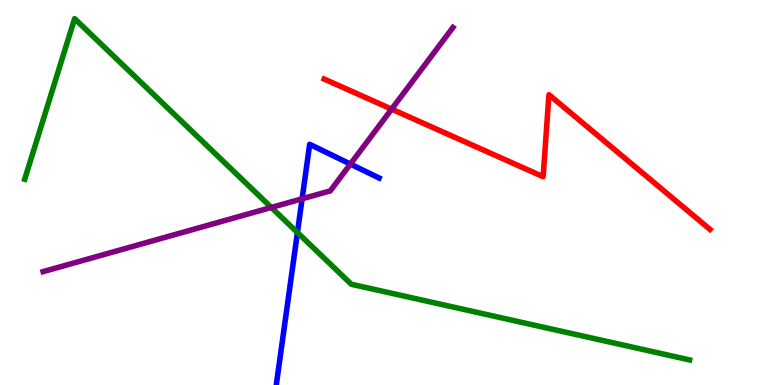[{'lines': ['blue', 'red'], 'intersections': []}, {'lines': ['green', 'red'], 'intersections': []}, {'lines': ['purple', 'red'], 'intersections': [{'x': 5.05, 'y': 7.17}]}, {'lines': ['blue', 'green'], 'intersections': [{'x': 3.84, 'y': 3.96}]}, {'lines': ['blue', 'purple'], 'intersections': [{'x': 3.9, 'y': 4.84}, {'x': 4.52, 'y': 5.74}]}, {'lines': ['green', 'purple'], 'intersections': [{'x': 3.5, 'y': 4.61}]}]